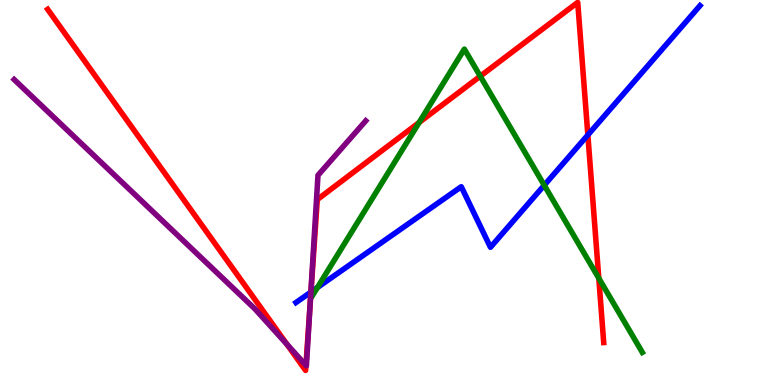[{'lines': ['blue', 'red'], 'intersections': [{'x': 4.01, 'y': 2.41}, {'x': 7.59, 'y': 6.49}]}, {'lines': ['green', 'red'], 'intersections': [{'x': 5.41, 'y': 6.82}, {'x': 6.2, 'y': 8.02}, {'x': 7.73, 'y': 2.77}]}, {'lines': ['purple', 'red'], 'intersections': [{'x': 3.7, 'y': 1.06}, {'x': 3.95, 'y': 0.511}, {'x': 4.0, 'y': 2.13}]}, {'lines': ['blue', 'green'], 'intersections': [{'x': 4.1, 'y': 2.53}, {'x': 7.02, 'y': 5.19}]}, {'lines': ['blue', 'purple'], 'intersections': [{'x': 4.01, 'y': 2.41}]}, {'lines': ['green', 'purple'], 'intersections': []}]